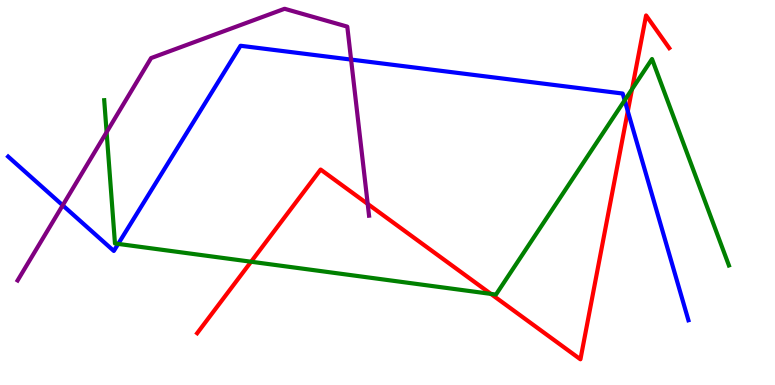[{'lines': ['blue', 'red'], 'intersections': [{'x': 8.1, 'y': 7.11}]}, {'lines': ['green', 'red'], 'intersections': [{'x': 3.24, 'y': 3.2}, {'x': 6.33, 'y': 2.37}, {'x': 8.15, 'y': 7.68}]}, {'lines': ['purple', 'red'], 'intersections': [{'x': 4.74, 'y': 4.7}]}, {'lines': ['blue', 'green'], 'intersections': [{'x': 1.52, 'y': 3.66}, {'x': 8.06, 'y': 7.39}]}, {'lines': ['blue', 'purple'], 'intersections': [{'x': 0.809, 'y': 4.67}, {'x': 4.53, 'y': 8.45}]}, {'lines': ['green', 'purple'], 'intersections': [{'x': 1.38, 'y': 6.57}]}]